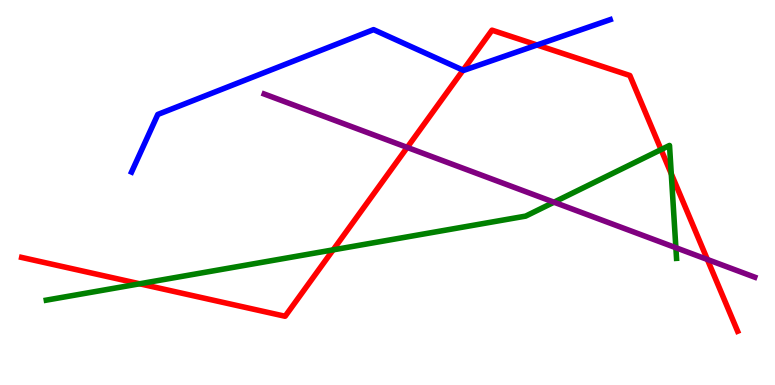[{'lines': ['blue', 'red'], 'intersections': [{'x': 5.98, 'y': 8.18}, {'x': 6.93, 'y': 8.83}]}, {'lines': ['green', 'red'], 'intersections': [{'x': 1.8, 'y': 2.63}, {'x': 4.3, 'y': 3.51}, {'x': 8.53, 'y': 6.11}, {'x': 8.66, 'y': 5.49}]}, {'lines': ['purple', 'red'], 'intersections': [{'x': 5.25, 'y': 6.17}, {'x': 9.13, 'y': 3.26}]}, {'lines': ['blue', 'green'], 'intersections': []}, {'lines': ['blue', 'purple'], 'intersections': []}, {'lines': ['green', 'purple'], 'intersections': [{'x': 7.15, 'y': 4.75}, {'x': 8.72, 'y': 3.57}]}]